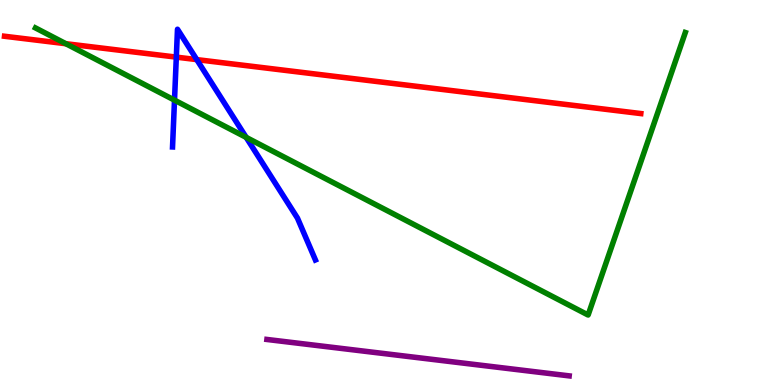[{'lines': ['blue', 'red'], 'intersections': [{'x': 2.28, 'y': 8.52}, {'x': 2.54, 'y': 8.45}]}, {'lines': ['green', 'red'], 'intersections': [{'x': 0.85, 'y': 8.86}]}, {'lines': ['purple', 'red'], 'intersections': []}, {'lines': ['blue', 'green'], 'intersections': [{'x': 2.25, 'y': 7.4}, {'x': 3.18, 'y': 6.43}]}, {'lines': ['blue', 'purple'], 'intersections': []}, {'lines': ['green', 'purple'], 'intersections': []}]